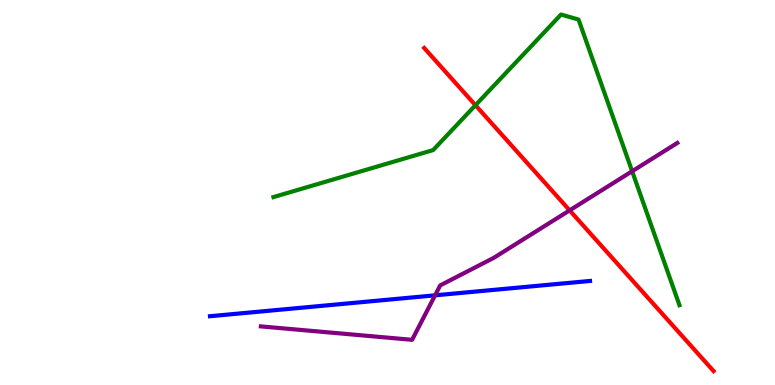[{'lines': ['blue', 'red'], 'intersections': []}, {'lines': ['green', 'red'], 'intersections': [{'x': 6.13, 'y': 7.27}]}, {'lines': ['purple', 'red'], 'intersections': [{'x': 7.35, 'y': 4.54}]}, {'lines': ['blue', 'green'], 'intersections': []}, {'lines': ['blue', 'purple'], 'intersections': [{'x': 5.61, 'y': 2.33}]}, {'lines': ['green', 'purple'], 'intersections': [{'x': 8.16, 'y': 5.55}]}]